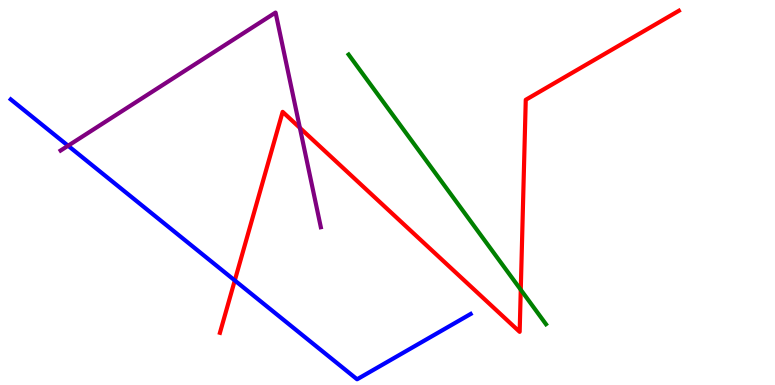[{'lines': ['blue', 'red'], 'intersections': [{'x': 3.03, 'y': 2.72}]}, {'lines': ['green', 'red'], 'intersections': [{'x': 6.72, 'y': 2.47}]}, {'lines': ['purple', 'red'], 'intersections': [{'x': 3.87, 'y': 6.68}]}, {'lines': ['blue', 'green'], 'intersections': []}, {'lines': ['blue', 'purple'], 'intersections': [{'x': 0.878, 'y': 6.21}]}, {'lines': ['green', 'purple'], 'intersections': []}]